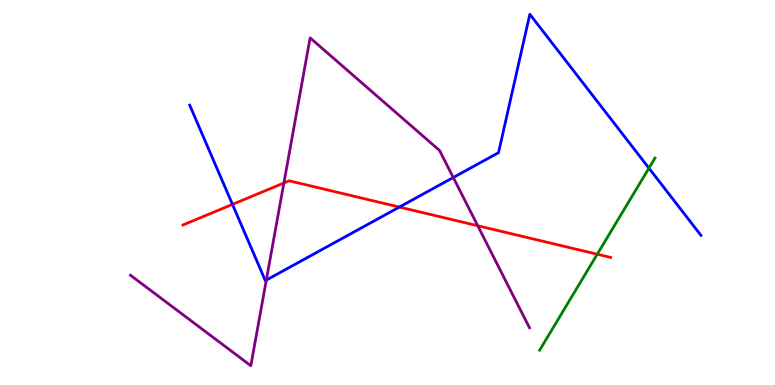[{'lines': ['blue', 'red'], 'intersections': [{'x': 3.0, 'y': 4.69}, {'x': 5.15, 'y': 4.62}]}, {'lines': ['green', 'red'], 'intersections': [{'x': 7.71, 'y': 3.4}]}, {'lines': ['purple', 'red'], 'intersections': [{'x': 3.66, 'y': 5.25}, {'x': 6.16, 'y': 4.14}]}, {'lines': ['blue', 'green'], 'intersections': [{'x': 8.37, 'y': 5.63}]}, {'lines': ['blue', 'purple'], 'intersections': [{'x': 3.44, 'y': 2.73}, {'x': 5.85, 'y': 5.39}]}, {'lines': ['green', 'purple'], 'intersections': []}]